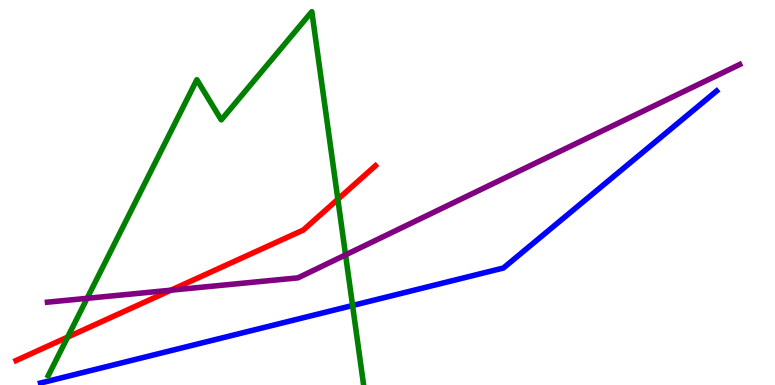[{'lines': ['blue', 'red'], 'intersections': []}, {'lines': ['green', 'red'], 'intersections': [{'x': 0.873, 'y': 1.24}, {'x': 4.36, 'y': 4.82}]}, {'lines': ['purple', 'red'], 'intersections': [{'x': 2.21, 'y': 2.46}]}, {'lines': ['blue', 'green'], 'intersections': [{'x': 4.55, 'y': 2.07}]}, {'lines': ['blue', 'purple'], 'intersections': []}, {'lines': ['green', 'purple'], 'intersections': [{'x': 1.12, 'y': 2.25}, {'x': 4.46, 'y': 3.38}]}]